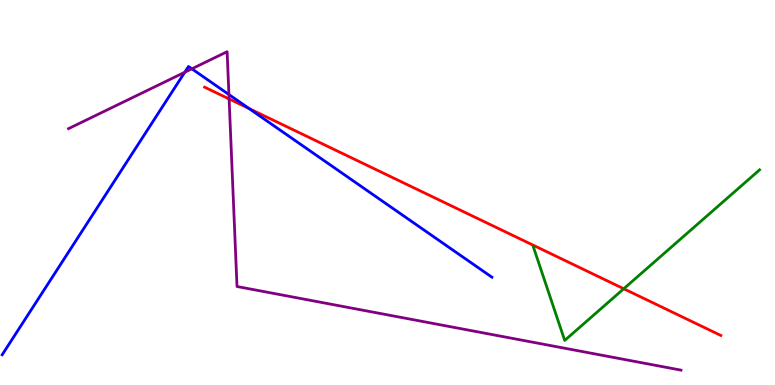[{'lines': ['blue', 'red'], 'intersections': [{'x': 3.21, 'y': 7.18}]}, {'lines': ['green', 'red'], 'intersections': [{'x': 8.05, 'y': 2.5}]}, {'lines': ['purple', 'red'], 'intersections': [{'x': 2.96, 'y': 7.43}]}, {'lines': ['blue', 'green'], 'intersections': []}, {'lines': ['blue', 'purple'], 'intersections': [{'x': 2.38, 'y': 8.12}, {'x': 2.48, 'y': 8.21}, {'x': 2.95, 'y': 7.54}]}, {'lines': ['green', 'purple'], 'intersections': []}]